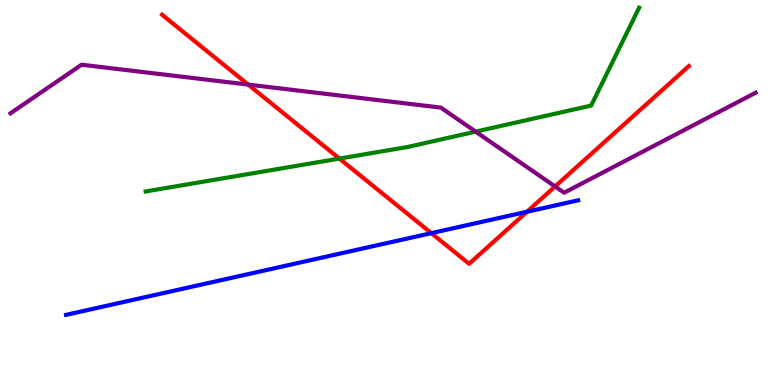[{'lines': ['blue', 'red'], 'intersections': [{'x': 5.57, 'y': 3.94}, {'x': 6.8, 'y': 4.5}]}, {'lines': ['green', 'red'], 'intersections': [{'x': 4.38, 'y': 5.88}]}, {'lines': ['purple', 'red'], 'intersections': [{'x': 3.2, 'y': 7.8}, {'x': 7.16, 'y': 5.16}]}, {'lines': ['blue', 'green'], 'intersections': []}, {'lines': ['blue', 'purple'], 'intersections': []}, {'lines': ['green', 'purple'], 'intersections': [{'x': 6.14, 'y': 6.58}]}]